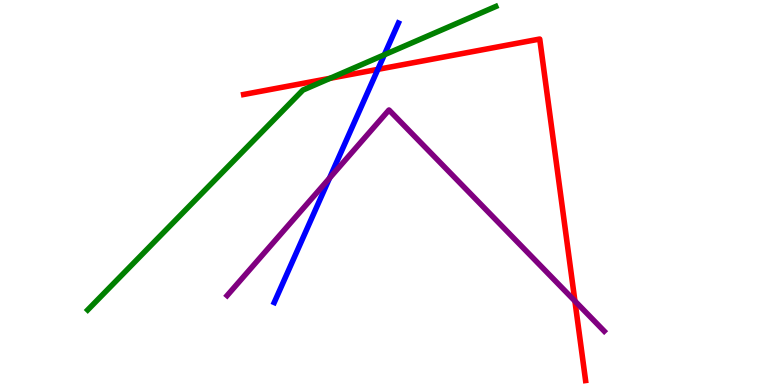[{'lines': ['blue', 'red'], 'intersections': [{'x': 4.88, 'y': 8.2}]}, {'lines': ['green', 'red'], 'intersections': [{'x': 4.26, 'y': 7.97}]}, {'lines': ['purple', 'red'], 'intersections': [{'x': 7.42, 'y': 2.18}]}, {'lines': ['blue', 'green'], 'intersections': [{'x': 4.96, 'y': 8.58}]}, {'lines': ['blue', 'purple'], 'intersections': [{'x': 4.25, 'y': 5.37}]}, {'lines': ['green', 'purple'], 'intersections': []}]